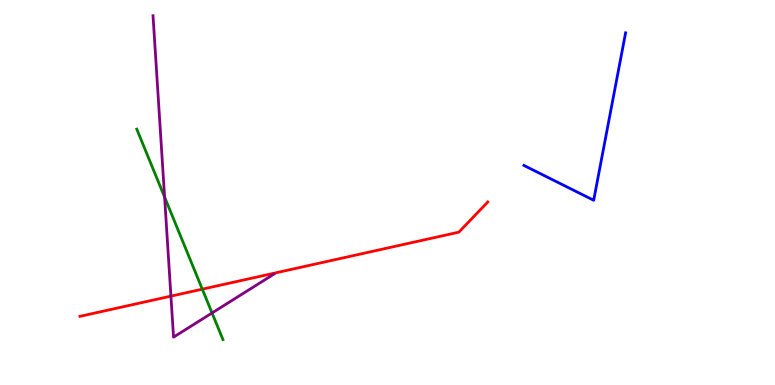[{'lines': ['blue', 'red'], 'intersections': []}, {'lines': ['green', 'red'], 'intersections': [{'x': 2.61, 'y': 2.49}]}, {'lines': ['purple', 'red'], 'intersections': [{'x': 2.21, 'y': 2.31}]}, {'lines': ['blue', 'green'], 'intersections': []}, {'lines': ['blue', 'purple'], 'intersections': []}, {'lines': ['green', 'purple'], 'intersections': [{'x': 2.12, 'y': 4.88}, {'x': 2.74, 'y': 1.87}]}]